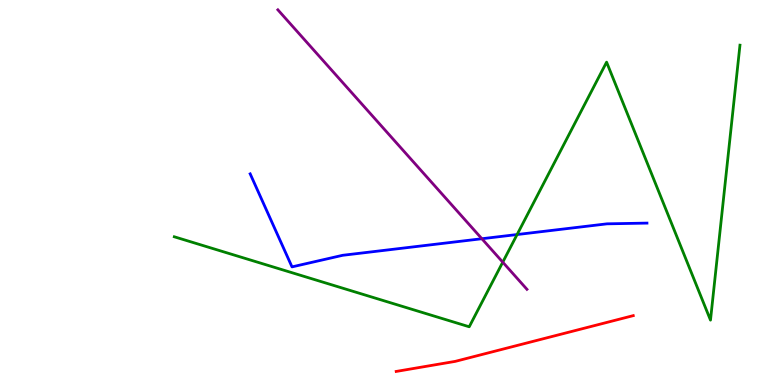[{'lines': ['blue', 'red'], 'intersections': []}, {'lines': ['green', 'red'], 'intersections': []}, {'lines': ['purple', 'red'], 'intersections': []}, {'lines': ['blue', 'green'], 'intersections': [{'x': 6.67, 'y': 3.91}]}, {'lines': ['blue', 'purple'], 'intersections': [{'x': 6.22, 'y': 3.8}]}, {'lines': ['green', 'purple'], 'intersections': [{'x': 6.49, 'y': 3.19}]}]